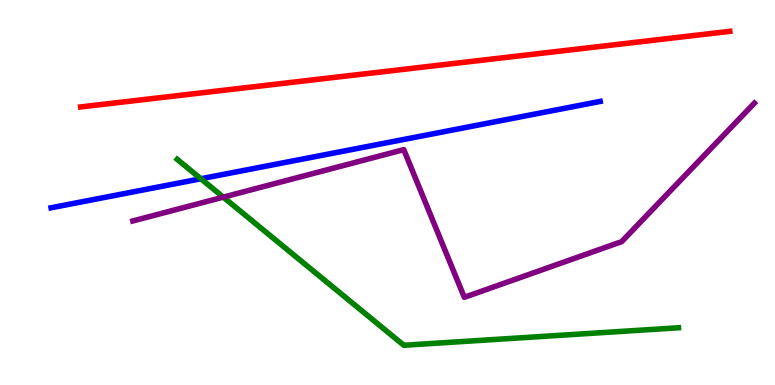[{'lines': ['blue', 'red'], 'intersections': []}, {'lines': ['green', 'red'], 'intersections': []}, {'lines': ['purple', 'red'], 'intersections': []}, {'lines': ['blue', 'green'], 'intersections': [{'x': 2.59, 'y': 5.36}]}, {'lines': ['blue', 'purple'], 'intersections': []}, {'lines': ['green', 'purple'], 'intersections': [{'x': 2.88, 'y': 4.88}]}]